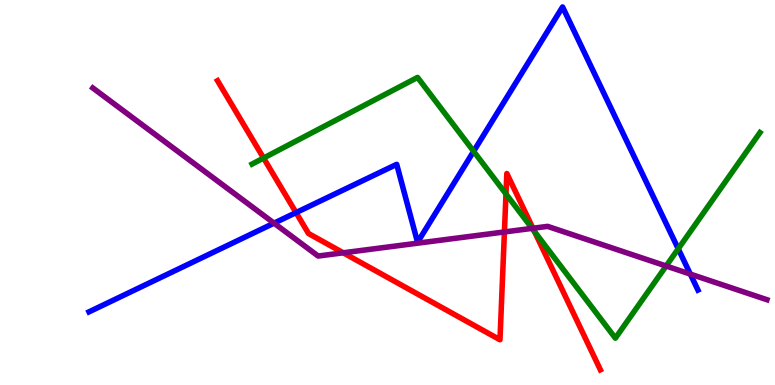[{'lines': ['blue', 'red'], 'intersections': [{'x': 3.82, 'y': 4.48}]}, {'lines': ['green', 'red'], 'intersections': [{'x': 3.4, 'y': 5.89}, {'x': 6.53, 'y': 4.96}, {'x': 6.9, 'y': 3.99}]}, {'lines': ['purple', 'red'], 'intersections': [{'x': 4.43, 'y': 3.43}, {'x': 6.51, 'y': 3.98}, {'x': 6.88, 'y': 4.07}]}, {'lines': ['blue', 'green'], 'intersections': [{'x': 6.11, 'y': 6.07}, {'x': 8.75, 'y': 3.54}]}, {'lines': ['blue', 'purple'], 'intersections': [{'x': 3.54, 'y': 4.2}, {'x': 8.91, 'y': 2.88}]}, {'lines': ['green', 'purple'], 'intersections': [{'x': 6.87, 'y': 4.07}, {'x': 8.6, 'y': 3.09}]}]